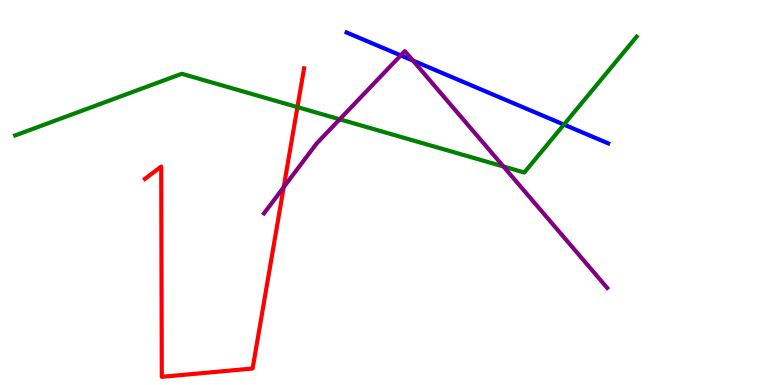[{'lines': ['blue', 'red'], 'intersections': []}, {'lines': ['green', 'red'], 'intersections': [{'x': 3.84, 'y': 7.22}]}, {'lines': ['purple', 'red'], 'intersections': [{'x': 3.66, 'y': 5.14}]}, {'lines': ['blue', 'green'], 'intersections': [{'x': 7.28, 'y': 6.76}]}, {'lines': ['blue', 'purple'], 'intersections': [{'x': 5.17, 'y': 8.56}, {'x': 5.33, 'y': 8.43}]}, {'lines': ['green', 'purple'], 'intersections': [{'x': 4.38, 'y': 6.9}, {'x': 6.5, 'y': 5.68}]}]